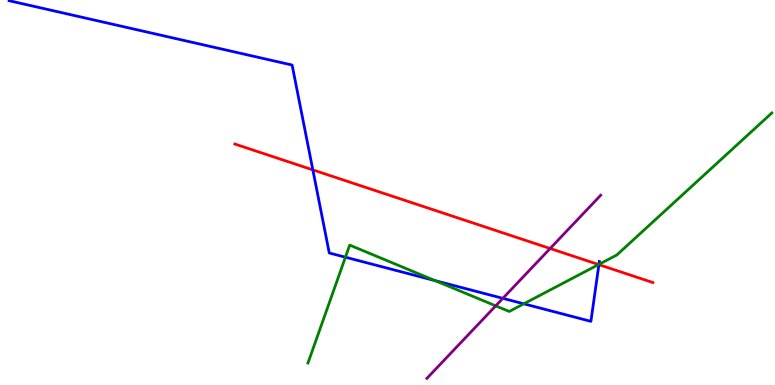[{'lines': ['blue', 'red'], 'intersections': [{'x': 4.04, 'y': 5.59}, {'x': 7.73, 'y': 3.13}]}, {'lines': ['green', 'red'], 'intersections': [{'x': 7.72, 'y': 3.13}]}, {'lines': ['purple', 'red'], 'intersections': [{'x': 7.1, 'y': 3.55}]}, {'lines': ['blue', 'green'], 'intersections': [{'x': 4.46, 'y': 3.32}, {'x': 5.61, 'y': 2.71}, {'x': 6.76, 'y': 2.11}, {'x': 7.73, 'y': 3.13}]}, {'lines': ['blue', 'purple'], 'intersections': [{'x': 6.49, 'y': 2.25}]}, {'lines': ['green', 'purple'], 'intersections': [{'x': 6.4, 'y': 2.06}]}]